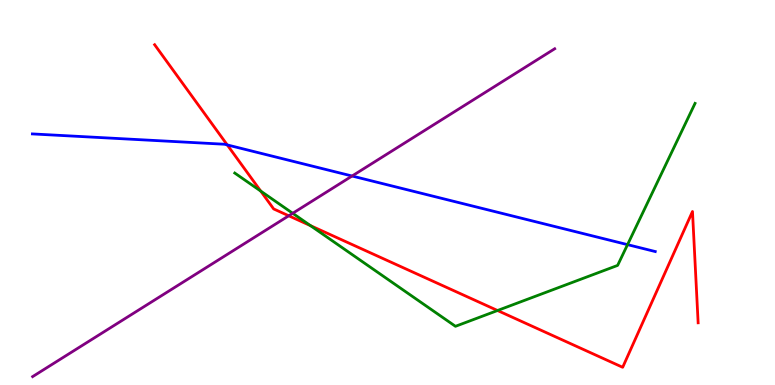[{'lines': ['blue', 'red'], 'intersections': [{'x': 2.93, 'y': 6.24}]}, {'lines': ['green', 'red'], 'intersections': [{'x': 3.36, 'y': 5.04}, {'x': 4.01, 'y': 4.14}, {'x': 6.42, 'y': 1.93}]}, {'lines': ['purple', 'red'], 'intersections': [{'x': 3.73, 'y': 4.4}]}, {'lines': ['blue', 'green'], 'intersections': [{'x': 8.1, 'y': 3.65}]}, {'lines': ['blue', 'purple'], 'intersections': [{'x': 4.54, 'y': 5.43}]}, {'lines': ['green', 'purple'], 'intersections': [{'x': 3.78, 'y': 4.46}]}]